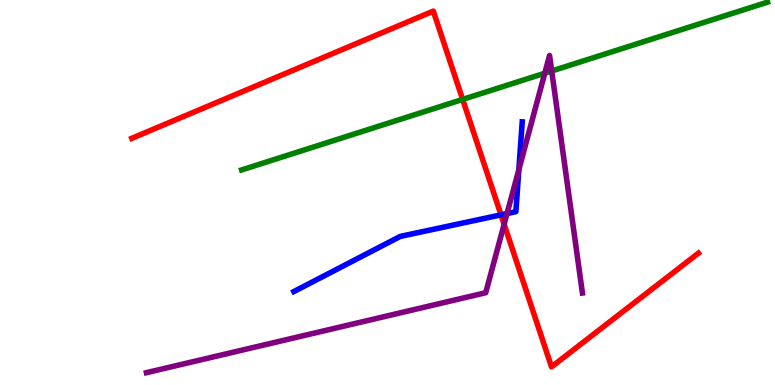[{'lines': ['blue', 'red'], 'intersections': [{'x': 6.46, 'y': 4.42}]}, {'lines': ['green', 'red'], 'intersections': [{'x': 5.97, 'y': 7.42}]}, {'lines': ['purple', 'red'], 'intersections': [{'x': 6.51, 'y': 4.17}]}, {'lines': ['blue', 'green'], 'intersections': []}, {'lines': ['blue', 'purple'], 'intersections': [{'x': 6.54, 'y': 4.45}, {'x': 6.69, 'y': 5.59}]}, {'lines': ['green', 'purple'], 'intersections': [{'x': 7.03, 'y': 8.1}, {'x': 7.12, 'y': 8.16}]}]